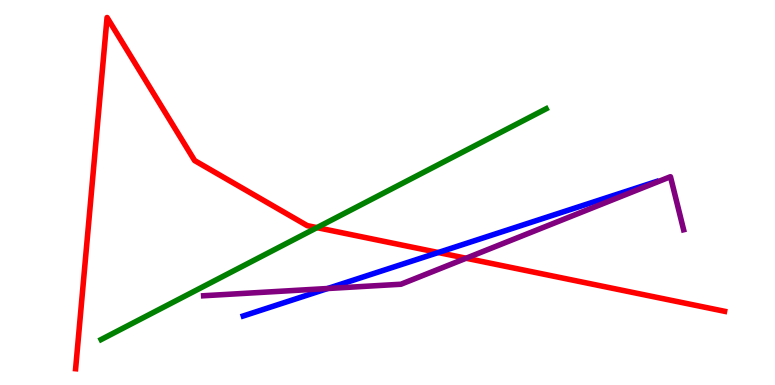[{'lines': ['blue', 'red'], 'intersections': [{'x': 5.66, 'y': 3.44}]}, {'lines': ['green', 'red'], 'intersections': [{'x': 4.09, 'y': 4.09}]}, {'lines': ['purple', 'red'], 'intersections': [{'x': 6.01, 'y': 3.29}]}, {'lines': ['blue', 'green'], 'intersections': []}, {'lines': ['blue', 'purple'], 'intersections': [{'x': 4.23, 'y': 2.51}]}, {'lines': ['green', 'purple'], 'intersections': []}]